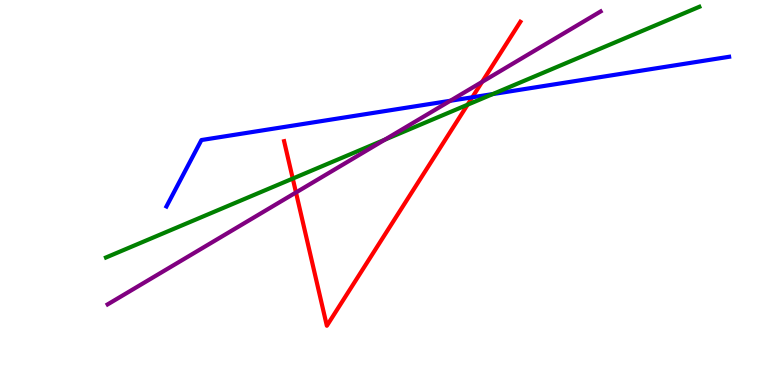[{'lines': ['blue', 'red'], 'intersections': [{'x': 6.09, 'y': 7.47}]}, {'lines': ['green', 'red'], 'intersections': [{'x': 3.78, 'y': 5.36}, {'x': 6.03, 'y': 7.28}]}, {'lines': ['purple', 'red'], 'intersections': [{'x': 3.82, 'y': 5.0}, {'x': 6.22, 'y': 7.87}]}, {'lines': ['blue', 'green'], 'intersections': [{'x': 6.36, 'y': 7.56}]}, {'lines': ['blue', 'purple'], 'intersections': [{'x': 5.81, 'y': 7.38}]}, {'lines': ['green', 'purple'], 'intersections': [{'x': 4.97, 'y': 6.37}]}]